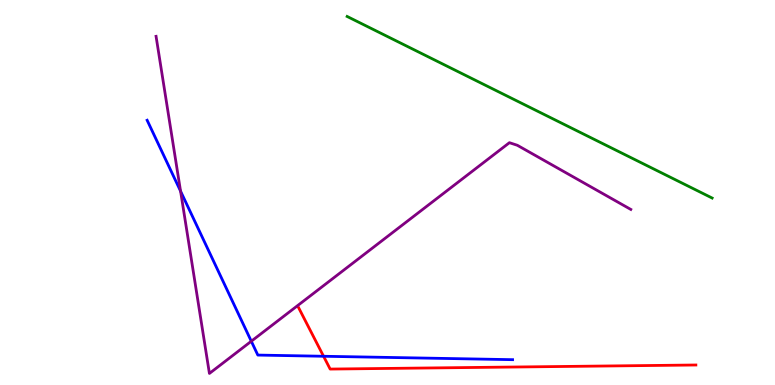[{'lines': ['blue', 'red'], 'intersections': [{'x': 4.18, 'y': 0.746}]}, {'lines': ['green', 'red'], 'intersections': []}, {'lines': ['purple', 'red'], 'intersections': []}, {'lines': ['blue', 'green'], 'intersections': []}, {'lines': ['blue', 'purple'], 'intersections': [{'x': 2.33, 'y': 5.03}, {'x': 3.24, 'y': 1.14}]}, {'lines': ['green', 'purple'], 'intersections': []}]